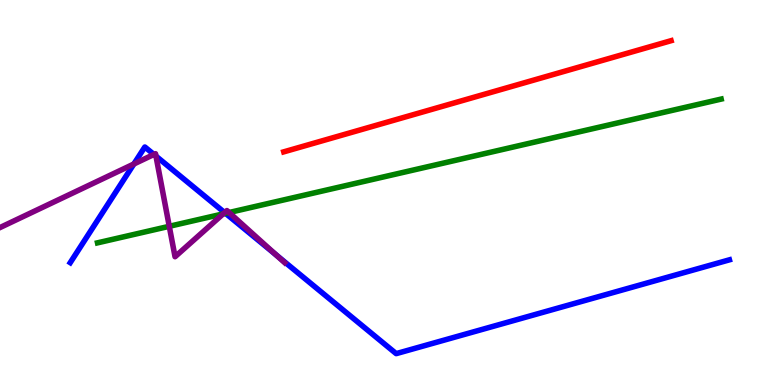[{'lines': ['blue', 'red'], 'intersections': []}, {'lines': ['green', 'red'], 'intersections': []}, {'lines': ['purple', 'red'], 'intersections': []}, {'lines': ['blue', 'green'], 'intersections': [{'x': 2.91, 'y': 4.46}]}, {'lines': ['blue', 'purple'], 'intersections': [{'x': 1.73, 'y': 5.74}, {'x': 1.99, 'y': 5.99}, {'x': 2.01, 'y': 5.94}, {'x': 2.9, 'y': 4.48}, {'x': 3.56, 'y': 3.38}]}, {'lines': ['green', 'purple'], 'intersections': [{'x': 2.18, 'y': 4.12}, {'x': 2.88, 'y': 4.44}, {'x': 2.96, 'y': 4.48}]}]